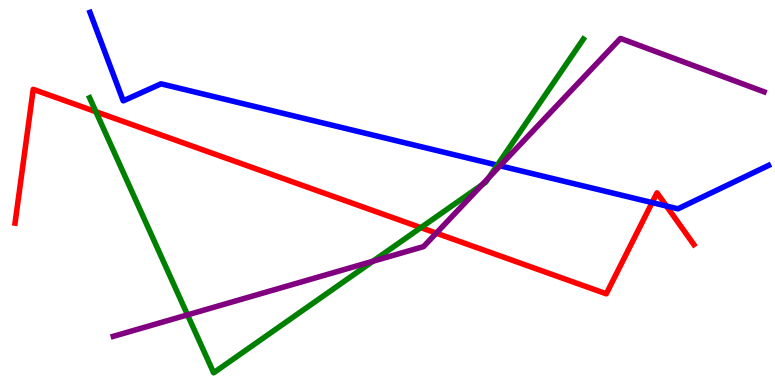[{'lines': ['blue', 'red'], 'intersections': [{'x': 8.41, 'y': 4.74}, {'x': 8.6, 'y': 4.65}]}, {'lines': ['green', 'red'], 'intersections': [{'x': 1.24, 'y': 7.1}, {'x': 5.43, 'y': 4.09}]}, {'lines': ['purple', 'red'], 'intersections': [{'x': 5.63, 'y': 3.94}]}, {'lines': ['blue', 'green'], 'intersections': [{'x': 6.42, 'y': 5.71}]}, {'lines': ['blue', 'purple'], 'intersections': [{'x': 6.45, 'y': 5.69}]}, {'lines': ['green', 'purple'], 'intersections': [{'x': 2.42, 'y': 1.82}, {'x': 4.81, 'y': 3.21}, {'x': 6.22, 'y': 5.2}, {'x': 6.31, 'y': 5.39}]}]